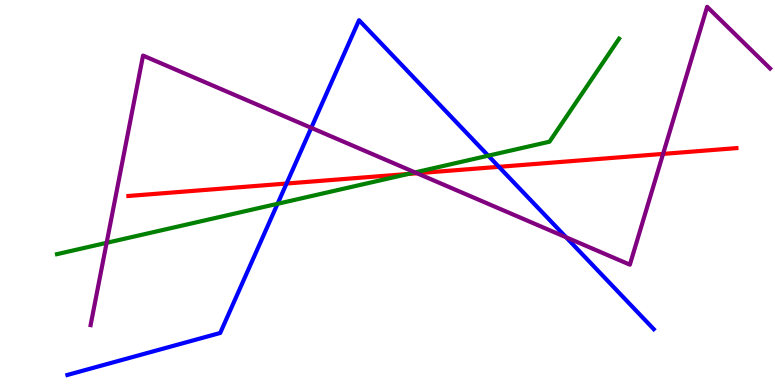[{'lines': ['blue', 'red'], 'intersections': [{'x': 3.7, 'y': 5.23}, {'x': 6.44, 'y': 5.67}]}, {'lines': ['green', 'red'], 'intersections': [{'x': 5.27, 'y': 5.48}]}, {'lines': ['purple', 'red'], 'intersections': [{'x': 5.38, 'y': 5.5}, {'x': 8.56, 'y': 6.0}]}, {'lines': ['blue', 'green'], 'intersections': [{'x': 3.58, 'y': 4.71}, {'x': 6.3, 'y': 5.96}]}, {'lines': ['blue', 'purple'], 'intersections': [{'x': 4.02, 'y': 6.68}, {'x': 7.3, 'y': 3.84}]}, {'lines': ['green', 'purple'], 'intersections': [{'x': 1.38, 'y': 3.69}, {'x': 5.36, 'y': 5.52}]}]